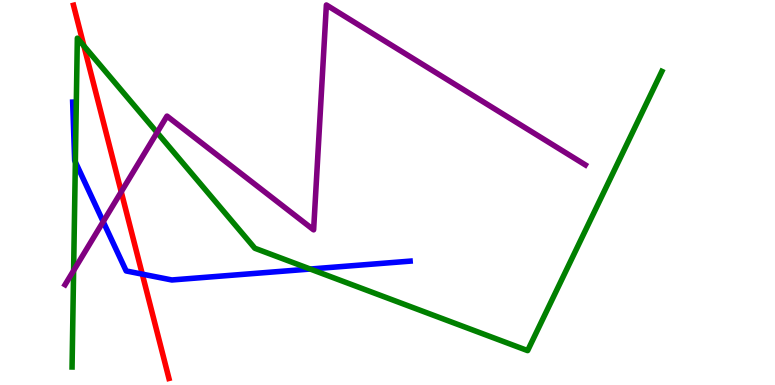[{'lines': ['blue', 'red'], 'intersections': [{'x': 1.84, 'y': 2.88}]}, {'lines': ['green', 'red'], 'intersections': [{'x': 1.08, 'y': 8.81}]}, {'lines': ['purple', 'red'], 'intersections': [{'x': 1.56, 'y': 5.02}]}, {'lines': ['blue', 'green'], 'intersections': [{'x': 0.972, 'y': 5.79}, {'x': 4.0, 'y': 3.01}]}, {'lines': ['blue', 'purple'], 'intersections': [{'x': 1.33, 'y': 4.24}]}, {'lines': ['green', 'purple'], 'intersections': [{'x': 0.95, 'y': 2.97}, {'x': 2.03, 'y': 6.56}]}]